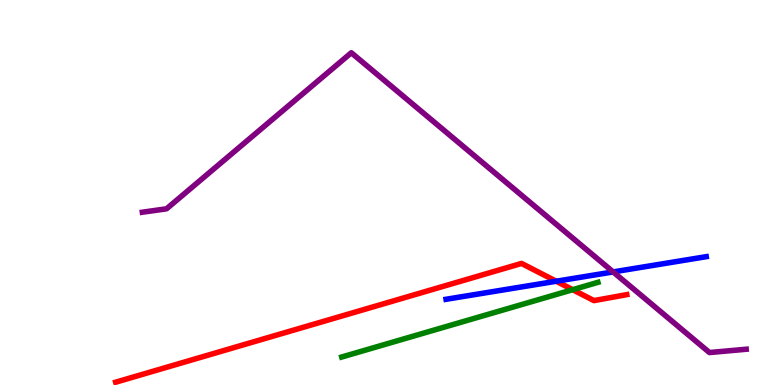[{'lines': ['blue', 'red'], 'intersections': [{'x': 7.18, 'y': 2.69}]}, {'lines': ['green', 'red'], 'intersections': [{'x': 7.39, 'y': 2.48}]}, {'lines': ['purple', 'red'], 'intersections': []}, {'lines': ['blue', 'green'], 'intersections': []}, {'lines': ['blue', 'purple'], 'intersections': [{'x': 7.91, 'y': 2.94}]}, {'lines': ['green', 'purple'], 'intersections': []}]